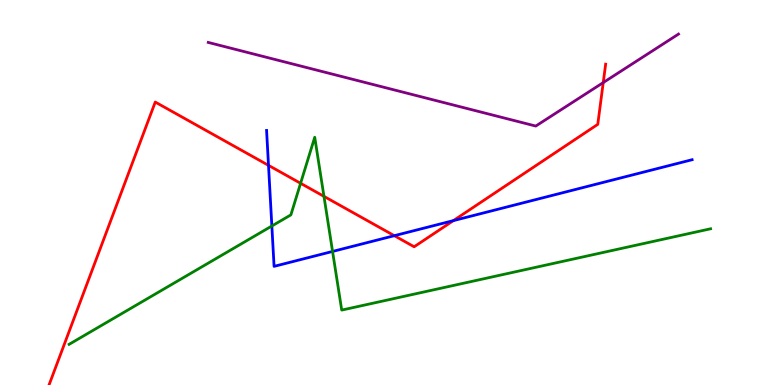[{'lines': ['blue', 'red'], 'intersections': [{'x': 3.46, 'y': 5.7}, {'x': 5.09, 'y': 3.88}, {'x': 5.85, 'y': 4.27}]}, {'lines': ['green', 'red'], 'intersections': [{'x': 3.88, 'y': 5.24}, {'x': 4.18, 'y': 4.9}]}, {'lines': ['purple', 'red'], 'intersections': [{'x': 7.78, 'y': 7.86}]}, {'lines': ['blue', 'green'], 'intersections': [{'x': 3.51, 'y': 4.13}, {'x': 4.29, 'y': 3.47}]}, {'lines': ['blue', 'purple'], 'intersections': []}, {'lines': ['green', 'purple'], 'intersections': []}]